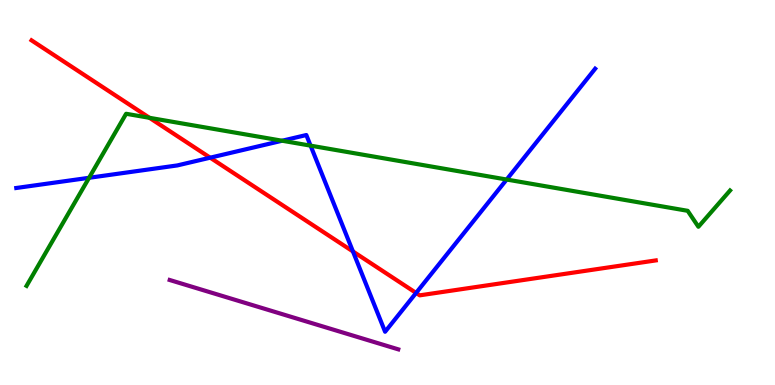[{'lines': ['blue', 'red'], 'intersections': [{'x': 2.71, 'y': 5.9}, {'x': 4.55, 'y': 3.47}, {'x': 5.37, 'y': 2.39}]}, {'lines': ['green', 'red'], 'intersections': [{'x': 1.93, 'y': 6.94}]}, {'lines': ['purple', 'red'], 'intersections': []}, {'lines': ['blue', 'green'], 'intersections': [{'x': 1.15, 'y': 5.38}, {'x': 3.64, 'y': 6.34}, {'x': 4.01, 'y': 6.22}, {'x': 6.54, 'y': 5.34}]}, {'lines': ['blue', 'purple'], 'intersections': []}, {'lines': ['green', 'purple'], 'intersections': []}]